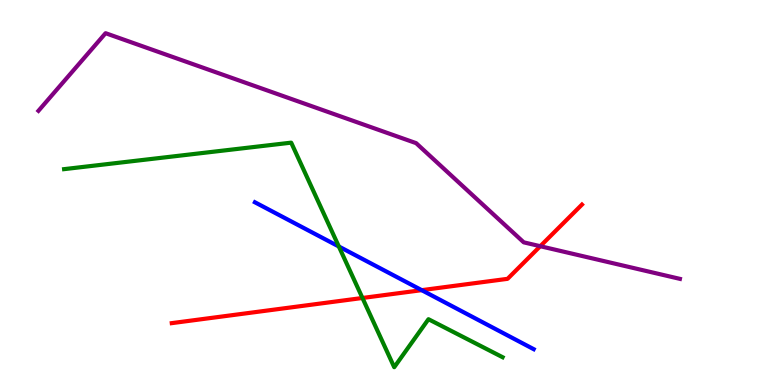[{'lines': ['blue', 'red'], 'intersections': [{'x': 5.44, 'y': 2.46}]}, {'lines': ['green', 'red'], 'intersections': [{'x': 4.68, 'y': 2.26}]}, {'lines': ['purple', 'red'], 'intersections': [{'x': 6.97, 'y': 3.6}]}, {'lines': ['blue', 'green'], 'intersections': [{'x': 4.37, 'y': 3.6}]}, {'lines': ['blue', 'purple'], 'intersections': []}, {'lines': ['green', 'purple'], 'intersections': []}]